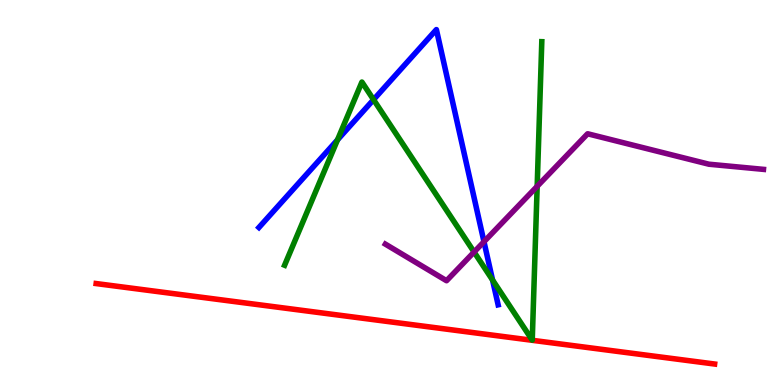[{'lines': ['blue', 'red'], 'intersections': []}, {'lines': ['green', 'red'], 'intersections': []}, {'lines': ['purple', 'red'], 'intersections': []}, {'lines': ['blue', 'green'], 'intersections': [{'x': 4.35, 'y': 6.37}, {'x': 4.82, 'y': 7.41}, {'x': 6.36, 'y': 2.73}]}, {'lines': ['blue', 'purple'], 'intersections': [{'x': 6.24, 'y': 3.72}]}, {'lines': ['green', 'purple'], 'intersections': [{'x': 6.12, 'y': 3.45}, {'x': 6.93, 'y': 5.16}]}]